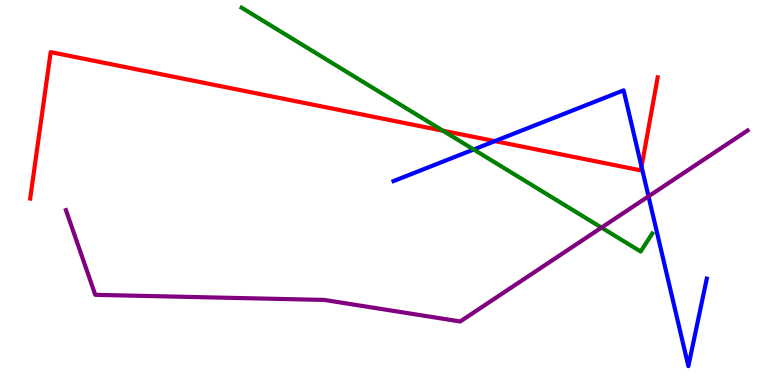[{'lines': ['blue', 'red'], 'intersections': [{'x': 6.39, 'y': 6.33}, {'x': 8.28, 'y': 5.67}]}, {'lines': ['green', 'red'], 'intersections': [{'x': 5.72, 'y': 6.6}]}, {'lines': ['purple', 'red'], 'intersections': []}, {'lines': ['blue', 'green'], 'intersections': [{'x': 6.11, 'y': 6.12}]}, {'lines': ['blue', 'purple'], 'intersections': [{'x': 8.37, 'y': 4.9}]}, {'lines': ['green', 'purple'], 'intersections': [{'x': 7.76, 'y': 4.09}]}]